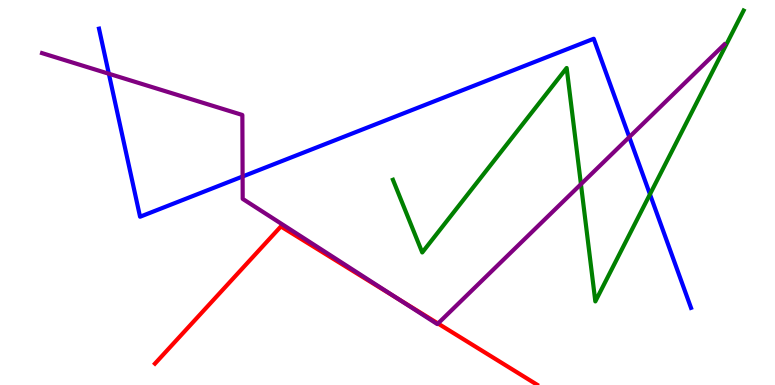[{'lines': ['blue', 'red'], 'intersections': []}, {'lines': ['green', 'red'], 'intersections': []}, {'lines': ['purple', 'red'], 'intersections': [{'x': 5.13, 'y': 2.24}, {'x': 5.65, 'y': 1.6}]}, {'lines': ['blue', 'green'], 'intersections': [{'x': 8.39, 'y': 4.95}]}, {'lines': ['blue', 'purple'], 'intersections': [{'x': 1.4, 'y': 8.08}, {'x': 3.13, 'y': 5.42}, {'x': 8.12, 'y': 6.44}]}, {'lines': ['green', 'purple'], 'intersections': [{'x': 7.5, 'y': 5.22}]}]